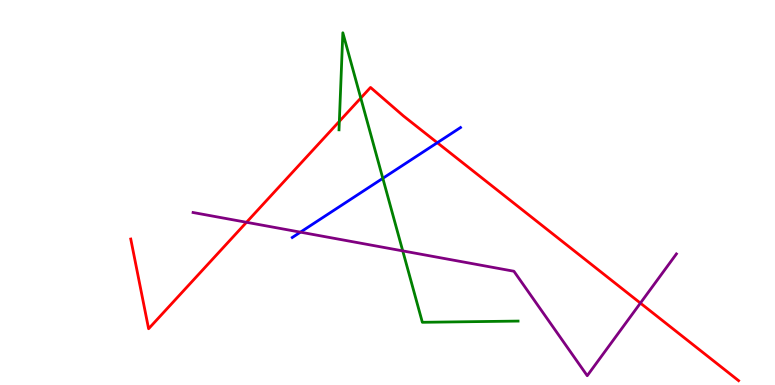[{'lines': ['blue', 'red'], 'intersections': [{'x': 5.64, 'y': 6.29}]}, {'lines': ['green', 'red'], 'intersections': [{'x': 4.38, 'y': 6.85}, {'x': 4.66, 'y': 7.45}]}, {'lines': ['purple', 'red'], 'intersections': [{'x': 3.18, 'y': 4.23}, {'x': 8.26, 'y': 2.13}]}, {'lines': ['blue', 'green'], 'intersections': [{'x': 4.94, 'y': 5.37}]}, {'lines': ['blue', 'purple'], 'intersections': [{'x': 3.88, 'y': 3.97}]}, {'lines': ['green', 'purple'], 'intersections': [{'x': 5.2, 'y': 3.48}]}]